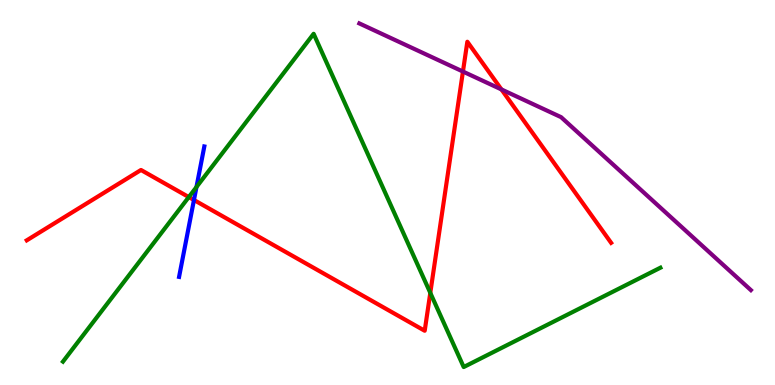[{'lines': ['blue', 'red'], 'intersections': [{'x': 2.5, 'y': 4.81}]}, {'lines': ['green', 'red'], 'intersections': [{'x': 2.44, 'y': 4.88}, {'x': 5.55, 'y': 2.39}]}, {'lines': ['purple', 'red'], 'intersections': [{'x': 5.97, 'y': 8.14}, {'x': 6.47, 'y': 7.68}]}, {'lines': ['blue', 'green'], 'intersections': [{'x': 2.54, 'y': 5.14}]}, {'lines': ['blue', 'purple'], 'intersections': []}, {'lines': ['green', 'purple'], 'intersections': []}]